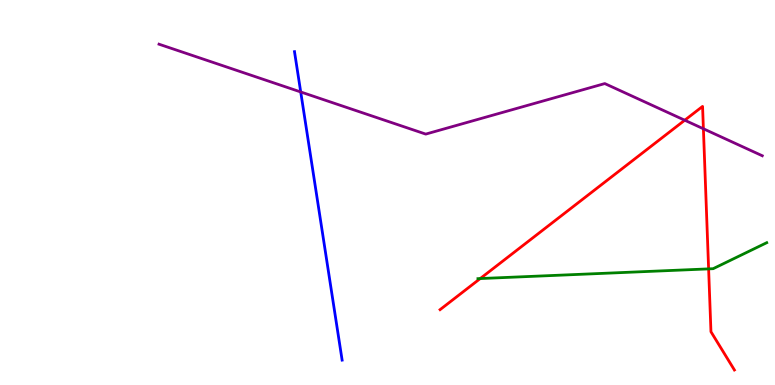[{'lines': ['blue', 'red'], 'intersections': []}, {'lines': ['green', 'red'], 'intersections': [{'x': 6.2, 'y': 2.76}, {'x': 9.14, 'y': 3.02}]}, {'lines': ['purple', 'red'], 'intersections': [{'x': 8.84, 'y': 6.88}, {'x': 9.08, 'y': 6.66}]}, {'lines': ['blue', 'green'], 'intersections': []}, {'lines': ['blue', 'purple'], 'intersections': [{'x': 3.88, 'y': 7.61}]}, {'lines': ['green', 'purple'], 'intersections': []}]